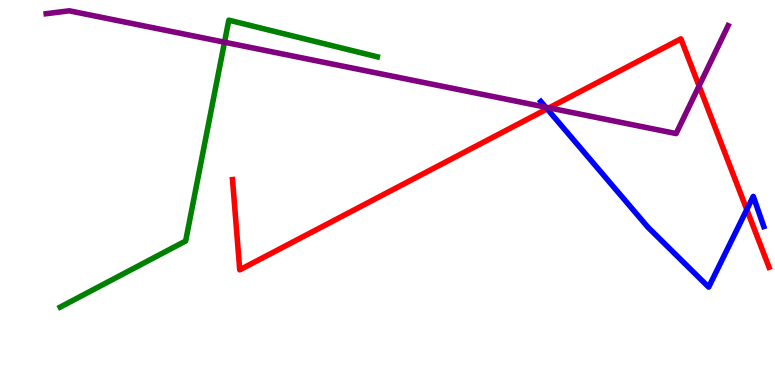[{'lines': ['blue', 'red'], 'intersections': [{'x': 7.06, 'y': 7.17}, {'x': 9.64, 'y': 4.56}]}, {'lines': ['green', 'red'], 'intersections': []}, {'lines': ['purple', 'red'], 'intersections': [{'x': 7.08, 'y': 7.2}, {'x': 9.02, 'y': 7.77}]}, {'lines': ['blue', 'green'], 'intersections': []}, {'lines': ['blue', 'purple'], 'intersections': [{'x': 7.04, 'y': 7.22}]}, {'lines': ['green', 'purple'], 'intersections': [{'x': 2.9, 'y': 8.9}]}]